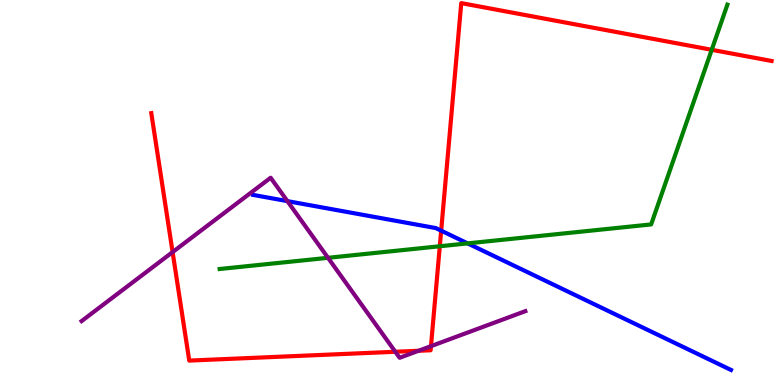[{'lines': ['blue', 'red'], 'intersections': [{'x': 5.69, 'y': 4.01}]}, {'lines': ['green', 'red'], 'intersections': [{'x': 5.67, 'y': 3.6}, {'x': 9.18, 'y': 8.71}]}, {'lines': ['purple', 'red'], 'intersections': [{'x': 2.23, 'y': 3.45}, {'x': 5.1, 'y': 0.863}, {'x': 5.4, 'y': 0.889}, {'x': 5.56, 'y': 1.01}]}, {'lines': ['blue', 'green'], 'intersections': [{'x': 6.03, 'y': 3.68}]}, {'lines': ['blue', 'purple'], 'intersections': [{'x': 3.71, 'y': 4.78}]}, {'lines': ['green', 'purple'], 'intersections': [{'x': 4.23, 'y': 3.3}]}]